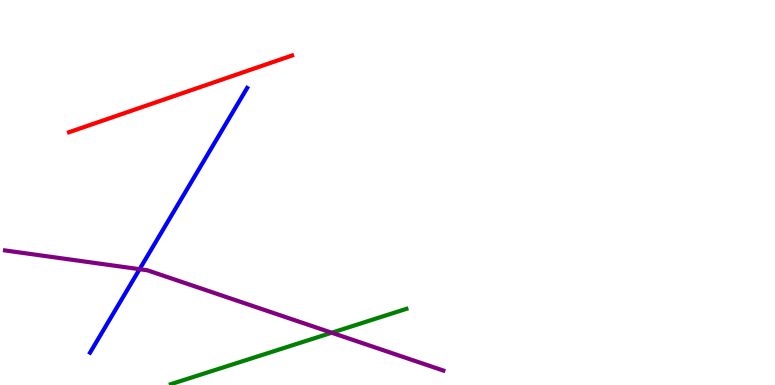[{'lines': ['blue', 'red'], 'intersections': []}, {'lines': ['green', 'red'], 'intersections': []}, {'lines': ['purple', 'red'], 'intersections': []}, {'lines': ['blue', 'green'], 'intersections': []}, {'lines': ['blue', 'purple'], 'intersections': [{'x': 1.8, 'y': 3.01}]}, {'lines': ['green', 'purple'], 'intersections': [{'x': 4.28, 'y': 1.36}]}]